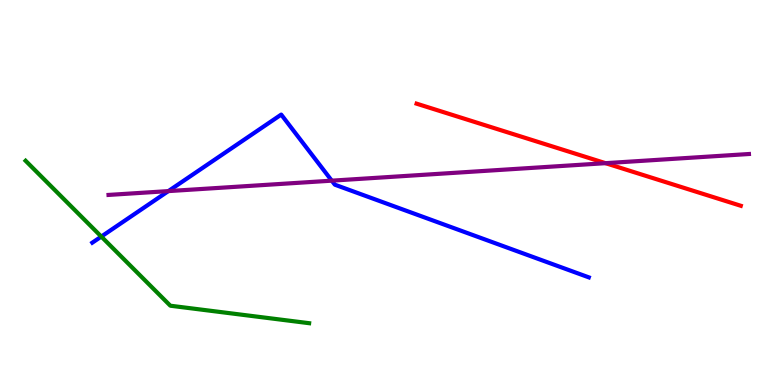[{'lines': ['blue', 'red'], 'intersections': []}, {'lines': ['green', 'red'], 'intersections': []}, {'lines': ['purple', 'red'], 'intersections': [{'x': 7.81, 'y': 5.76}]}, {'lines': ['blue', 'green'], 'intersections': [{'x': 1.31, 'y': 3.86}]}, {'lines': ['blue', 'purple'], 'intersections': [{'x': 2.17, 'y': 5.04}, {'x': 4.28, 'y': 5.31}]}, {'lines': ['green', 'purple'], 'intersections': []}]